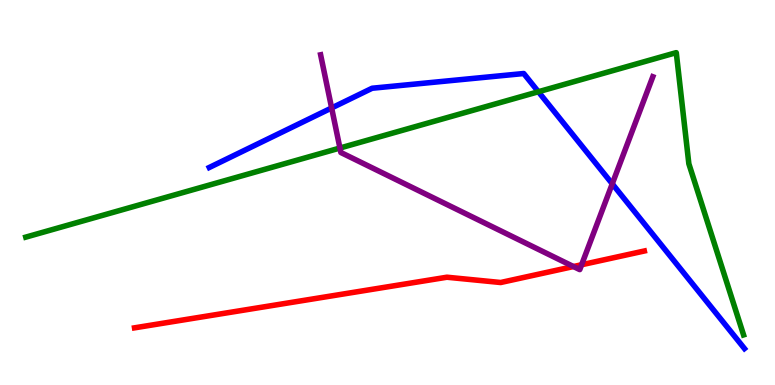[{'lines': ['blue', 'red'], 'intersections': []}, {'lines': ['green', 'red'], 'intersections': []}, {'lines': ['purple', 'red'], 'intersections': [{'x': 7.4, 'y': 3.08}, {'x': 7.5, 'y': 3.12}]}, {'lines': ['blue', 'green'], 'intersections': [{'x': 6.95, 'y': 7.62}]}, {'lines': ['blue', 'purple'], 'intersections': [{'x': 4.28, 'y': 7.2}, {'x': 7.9, 'y': 5.23}]}, {'lines': ['green', 'purple'], 'intersections': [{'x': 4.39, 'y': 6.16}]}]